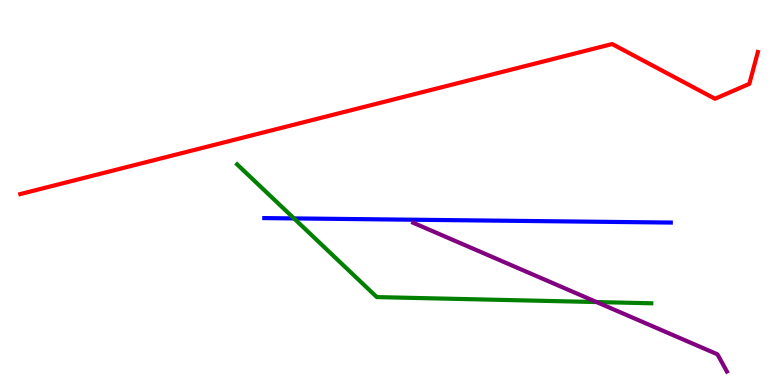[{'lines': ['blue', 'red'], 'intersections': []}, {'lines': ['green', 'red'], 'intersections': []}, {'lines': ['purple', 'red'], 'intersections': []}, {'lines': ['blue', 'green'], 'intersections': [{'x': 3.79, 'y': 4.33}]}, {'lines': ['blue', 'purple'], 'intersections': []}, {'lines': ['green', 'purple'], 'intersections': [{'x': 7.7, 'y': 2.15}]}]